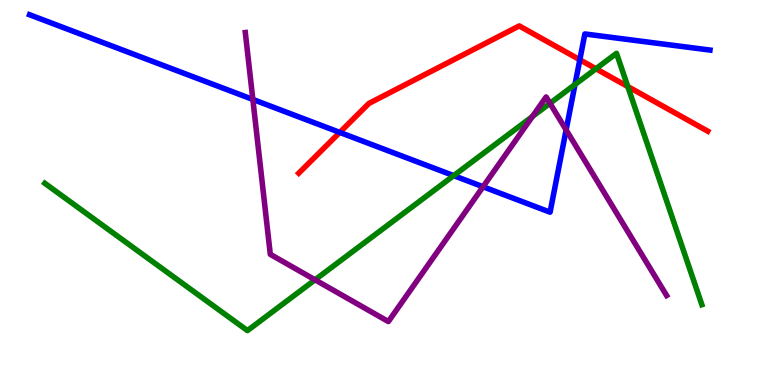[{'lines': ['blue', 'red'], 'intersections': [{'x': 4.38, 'y': 6.56}, {'x': 7.48, 'y': 8.45}]}, {'lines': ['green', 'red'], 'intersections': [{'x': 7.69, 'y': 8.21}, {'x': 8.1, 'y': 7.75}]}, {'lines': ['purple', 'red'], 'intersections': []}, {'lines': ['blue', 'green'], 'intersections': [{'x': 5.85, 'y': 5.44}, {'x': 7.42, 'y': 7.8}]}, {'lines': ['blue', 'purple'], 'intersections': [{'x': 3.26, 'y': 7.42}, {'x': 6.23, 'y': 5.15}, {'x': 7.3, 'y': 6.63}]}, {'lines': ['green', 'purple'], 'intersections': [{'x': 4.06, 'y': 2.73}, {'x': 6.87, 'y': 6.97}, {'x': 7.1, 'y': 7.32}]}]